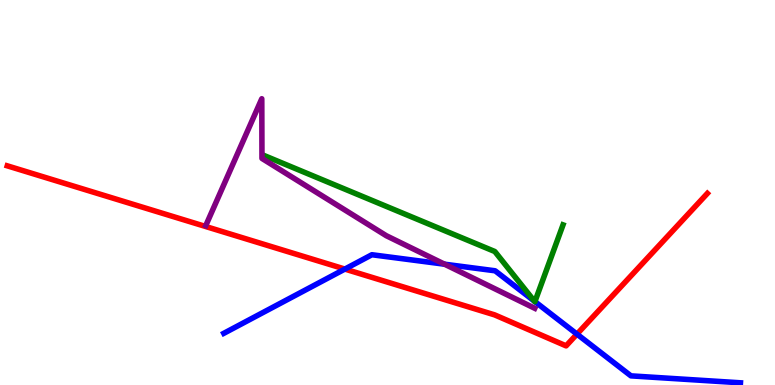[{'lines': ['blue', 'red'], 'intersections': [{'x': 4.45, 'y': 3.01}, {'x': 7.44, 'y': 1.32}]}, {'lines': ['green', 'red'], 'intersections': []}, {'lines': ['purple', 'red'], 'intersections': []}, {'lines': ['blue', 'green'], 'intersections': [{'x': 6.9, 'y': 2.18}, {'x': 6.9, 'y': 2.17}]}, {'lines': ['blue', 'purple'], 'intersections': [{'x': 5.74, 'y': 3.14}]}, {'lines': ['green', 'purple'], 'intersections': []}]